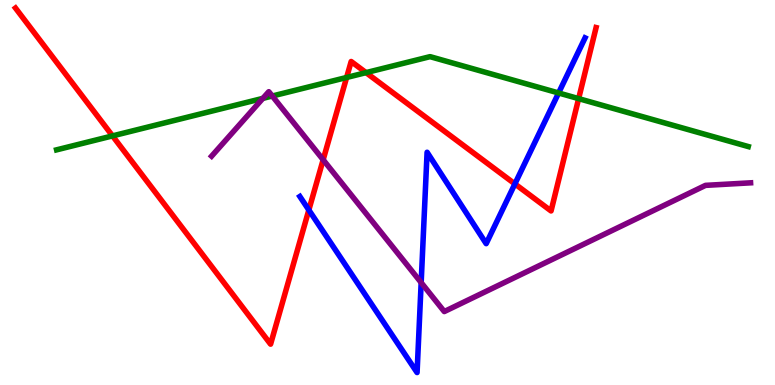[{'lines': ['blue', 'red'], 'intersections': [{'x': 3.99, 'y': 4.55}, {'x': 6.64, 'y': 5.22}]}, {'lines': ['green', 'red'], 'intersections': [{'x': 1.45, 'y': 6.47}, {'x': 4.47, 'y': 7.99}, {'x': 4.72, 'y': 8.11}, {'x': 7.47, 'y': 7.44}]}, {'lines': ['purple', 'red'], 'intersections': [{'x': 4.17, 'y': 5.85}]}, {'lines': ['blue', 'green'], 'intersections': [{'x': 7.21, 'y': 7.59}]}, {'lines': ['blue', 'purple'], 'intersections': [{'x': 5.43, 'y': 2.66}]}, {'lines': ['green', 'purple'], 'intersections': [{'x': 3.39, 'y': 7.44}, {'x': 3.51, 'y': 7.51}]}]